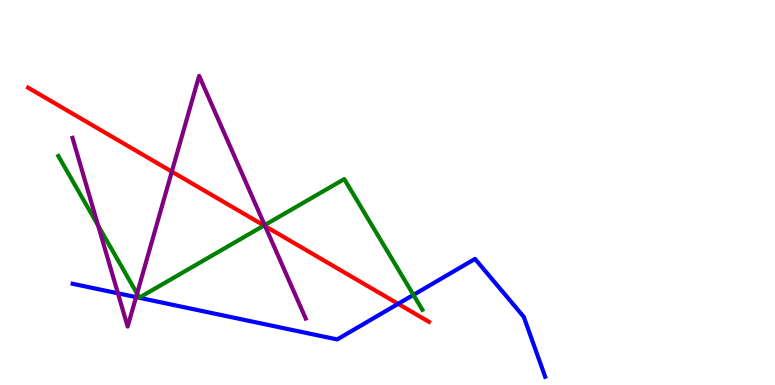[{'lines': ['blue', 'red'], 'intersections': [{'x': 5.14, 'y': 2.11}]}, {'lines': ['green', 'red'], 'intersections': [{'x': 3.41, 'y': 4.14}]}, {'lines': ['purple', 'red'], 'intersections': [{'x': 2.22, 'y': 5.54}, {'x': 3.42, 'y': 4.13}]}, {'lines': ['blue', 'green'], 'intersections': [{'x': 5.33, 'y': 2.34}]}, {'lines': ['blue', 'purple'], 'intersections': [{'x': 1.52, 'y': 2.38}, {'x': 1.76, 'y': 2.28}]}, {'lines': ['green', 'purple'], 'intersections': [{'x': 1.27, 'y': 4.14}, {'x': 1.77, 'y': 2.37}, {'x': 3.42, 'y': 4.15}]}]